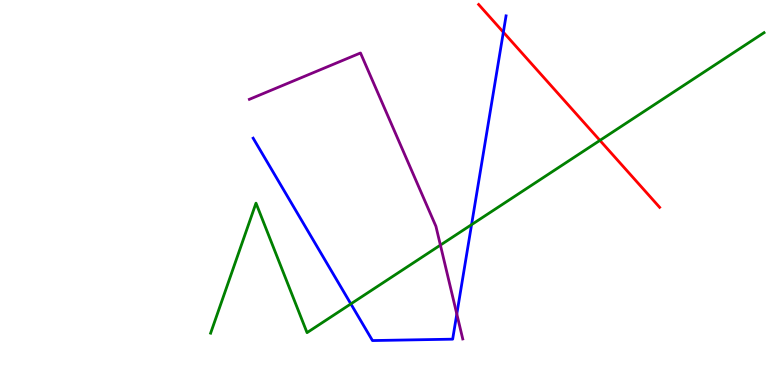[{'lines': ['blue', 'red'], 'intersections': [{'x': 6.49, 'y': 9.16}]}, {'lines': ['green', 'red'], 'intersections': [{'x': 7.74, 'y': 6.35}]}, {'lines': ['purple', 'red'], 'intersections': []}, {'lines': ['blue', 'green'], 'intersections': [{'x': 4.53, 'y': 2.11}, {'x': 6.08, 'y': 4.16}]}, {'lines': ['blue', 'purple'], 'intersections': [{'x': 5.89, 'y': 1.84}]}, {'lines': ['green', 'purple'], 'intersections': [{'x': 5.68, 'y': 3.63}]}]